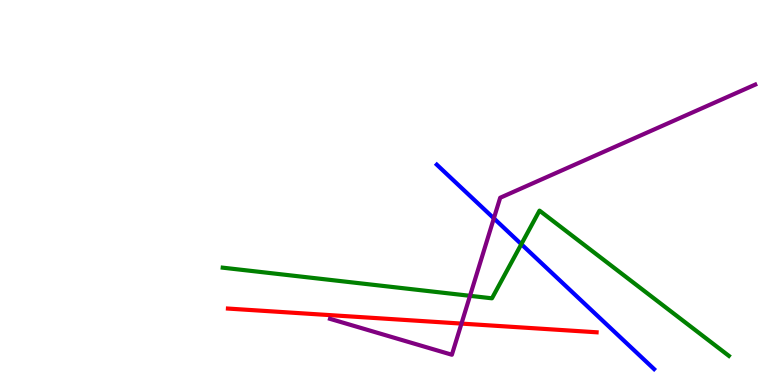[{'lines': ['blue', 'red'], 'intersections': []}, {'lines': ['green', 'red'], 'intersections': []}, {'lines': ['purple', 'red'], 'intersections': [{'x': 5.95, 'y': 1.6}]}, {'lines': ['blue', 'green'], 'intersections': [{'x': 6.73, 'y': 3.66}]}, {'lines': ['blue', 'purple'], 'intersections': [{'x': 6.37, 'y': 4.33}]}, {'lines': ['green', 'purple'], 'intersections': [{'x': 6.06, 'y': 2.32}]}]